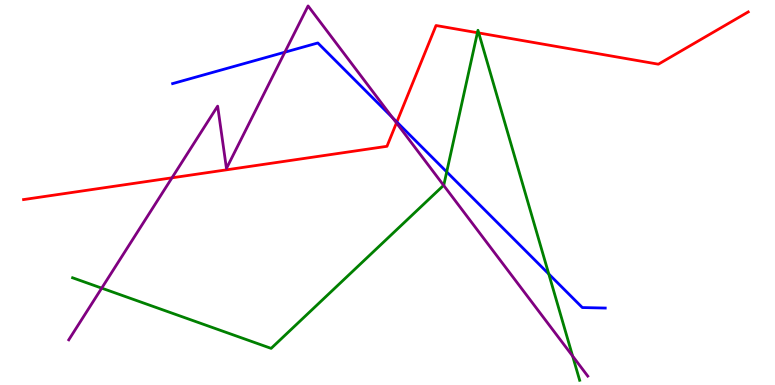[{'lines': ['blue', 'red'], 'intersections': [{'x': 5.12, 'y': 6.83}]}, {'lines': ['green', 'red'], 'intersections': [{'x': 6.16, 'y': 9.15}, {'x': 6.18, 'y': 9.14}]}, {'lines': ['purple', 'red'], 'intersections': [{'x': 2.22, 'y': 5.38}, {'x': 5.12, 'y': 6.81}]}, {'lines': ['blue', 'green'], 'intersections': [{'x': 5.76, 'y': 5.54}, {'x': 7.08, 'y': 2.88}]}, {'lines': ['blue', 'purple'], 'intersections': [{'x': 3.68, 'y': 8.64}, {'x': 5.06, 'y': 6.95}]}, {'lines': ['green', 'purple'], 'intersections': [{'x': 1.31, 'y': 2.52}, {'x': 5.72, 'y': 5.19}, {'x': 7.39, 'y': 0.751}]}]